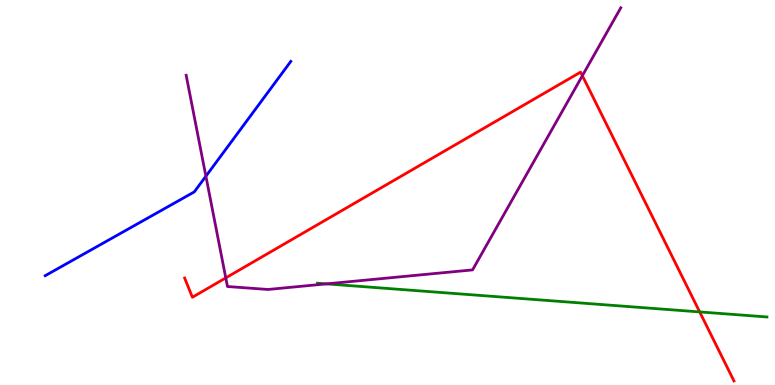[{'lines': ['blue', 'red'], 'intersections': []}, {'lines': ['green', 'red'], 'intersections': [{'x': 9.03, 'y': 1.9}]}, {'lines': ['purple', 'red'], 'intersections': [{'x': 2.91, 'y': 2.78}, {'x': 7.51, 'y': 8.03}]}, {'lines': ['blue', 'green'], 'intersections': []}, {'lines': ['blue', 'purple'], 'intersections': [{'x': 2.66, 'y': 5.42}]}, {'lines': ['green', 'purple'], 'intersections': [{'x': 4.21, 'y': 2.63}]}]